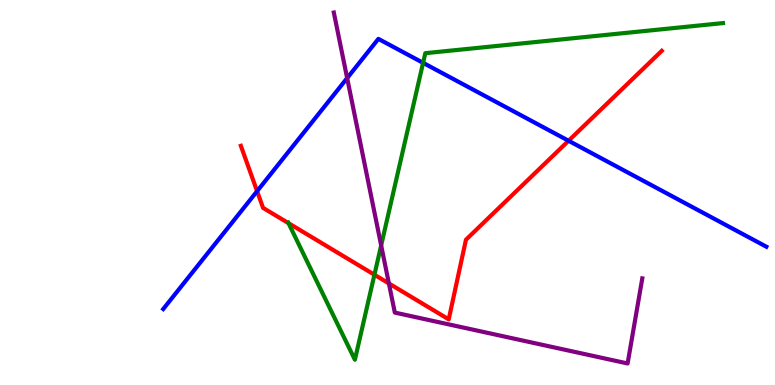[{'lines': ['blue', 'red'], 'intersections': [{'x': 3.32, 'y': 5.03}, {'x': 7.34, 'y': 6.34}]}, {'lines': ['green', 'red'], 'intersections': [{'x': 3.72, 'y': 4.2}, {'x': 4.83, 'y': 2.86}]}, {'lines': ['purple', 'red'], 'intersections': [{'x': 5.02, 'y': 2.64}]}, {'lines': ['blue', 'green'], 'intersections': [{'x': 5.46, 'y': 8.37}]}, {'lines': ['blue', 'purple'], 'intersections': [{'x': 4.48, 'y': 7.97}]}, {'lines': ['green', 'purple'], 'intersections': [{'x': 4.92, 'y': 3.63}]}]